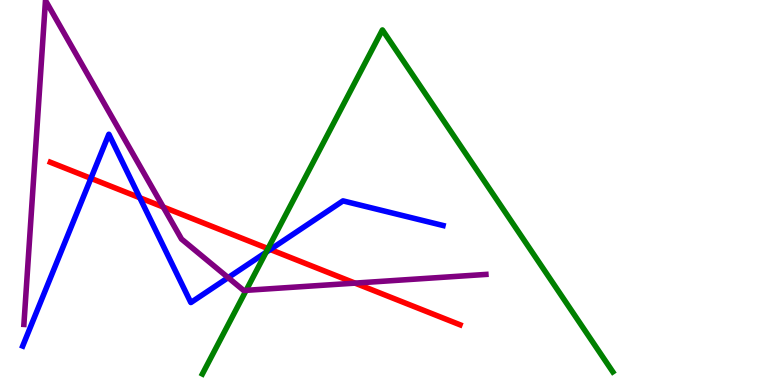[{'lines': ['blue', 'red'], 'intersections': [{'x': 1.17, 'y': 5.37}, {'x': 1.8, 'y': 4.86}, {'x': 3.49, 'y': 3.52}]}, {'lines': ['green', 'red'], 'intersections': [{'x': 3.46, 'y': 3.54}]}, {'lines': ['purple', 'red'], 'intersections': [{'x': 2.11, 'y': 4.62}, {'x': 4.58, 'y': 2.65}]}, {'lines': ['blue', 'green'], 'intersections': [{'x': 3.43, 'y': 3.45}]}, {'lines': ['blue', 'purple'], 'intersections': [{'x': 2.94, 'y': 2.79}]}, {'lines': ['green', 'purple'], 'intersections': [{'x': 3.18, 'y': 2.46}]}]